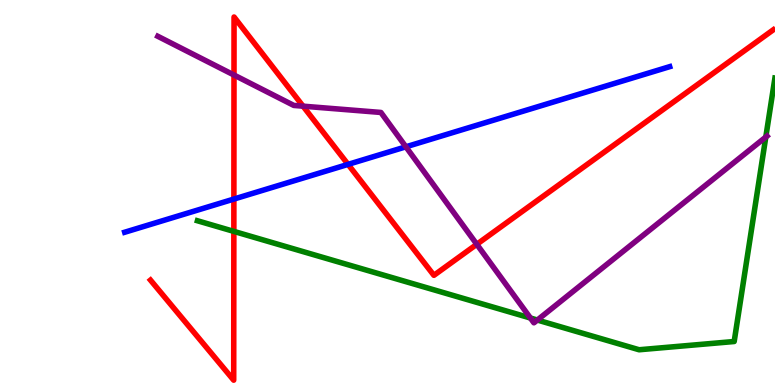[{'lines': ['blue', 'red'], 'intersections': [{'x': 3.02, 'y': 4.83}, {'x': 4.49, 'y': 5.73}]}, {'lines': ['green', 'red'], 'intersections': [{'x': 3.02, 'y': 3.99}]}, {'lines': ['purple', 'red'], 'intersections': [{'x': 3.02, 'y': 8.05}, {'x': 3.91, 'y': 7.24}, {'x': 6.15, 'y': 3.65}]}, {'lines': ['blue', 'green'], 'intersections': []}, {'lines': ['blue', 'purple'], 'intersections': [{'x': 5.24, 'y': 6.19}]}, {'lines': ['green', 'purple'], 'intersections': [{'x': 6.84, 'y': 1.74}, {'x': 6.93, 'y': 1.69}, {'x': 9.88, 'y': 6.44}]}]